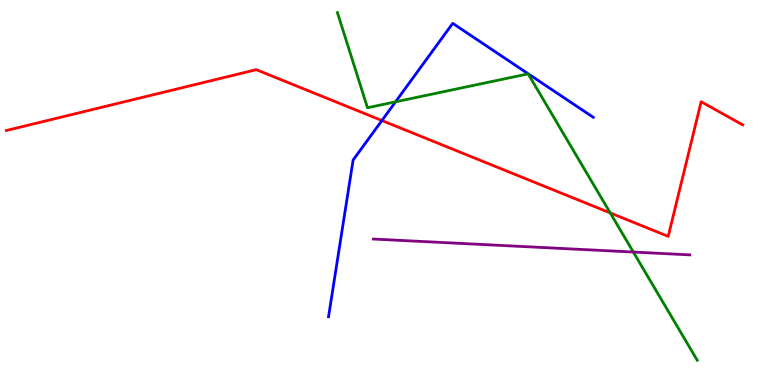[{'lines': ['blue', 'red'], 'intersections': [{'x': 4.93, 'y': 6.87}]}, {'lines': ['green', 'red'], 'intersections': [{'x': 7.87, 'y': 4.47}]}, {'lines': ['purple', 'red'], 'intersections': []}, {'lines': ['blue', 'green'], 'intersections': [{'x': 5.1, 'y': 7.36}]}, {'lines': ['blue', 'purple'], 'intersections': []}, {'lines': ['green', 'purple'], 'intersections': [{'x': 8.17, 'y': 3.45}]}]